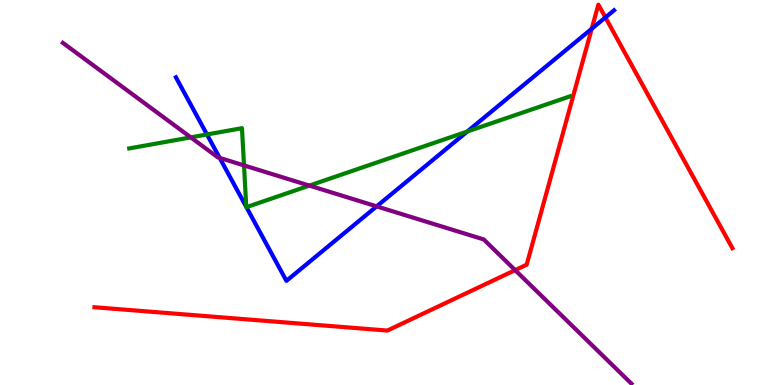[{'lines': ['blue', 'red'], 'intersections': [{'x': 7.64, 'y': 9.25}, {'x': 7.81, 'y': 9.55}]}, {'lines': ['green', 'red'], 'intersections': []}, {'lines': ['purple', 'red'], 'intersections': [{'x': 6.65, 'y': 2.98}]}, {'lines': ['blue', 'green'], 'intersections': [{'x': 2.67, 'y': 6.51}, {'x': 3.18, 'y': 4.63}, {'x': 3.18, 'y': 4.62}, {'x': 6.03, 'y': 6.58}]}, {'lines': ['blue', 'purple'], 'intersections': [{'x': 2.83, 'y': 5.9}, {'x': 4.86, 'y': 4.64}]}, {'lines': ['green', 'purple'], 'intersections': [{'x': 2.46, 'y': 6.43}, {'x': 3.15, 'y': 5.7}, {'x': 3.99, 'y': 5.18}]}]